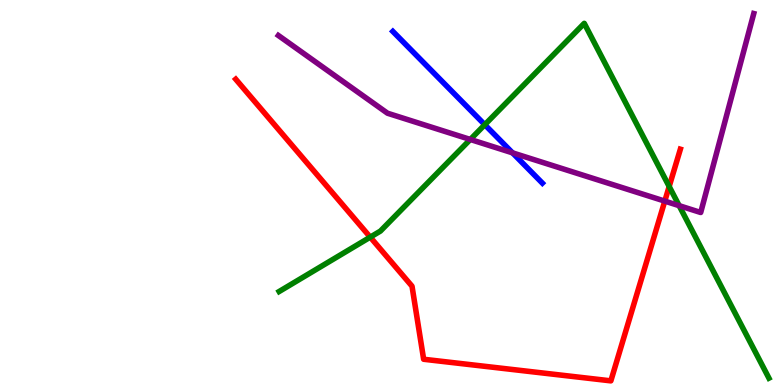[{'lines': ['blue', 'red'], 'intersections': []}, {'lines': ['green', 'red'], 'intersections': [{'x': 4.78, 'y': 3.84}, {'x': 8.63, 'y': 5.16}]}, {'lines': ['purple', 'red'], 'intersections': [{'x': 8.58, 'y': 4.78}]}, {'lines': ['blue', 'green'], 'intersections': [{'x': 6.26, 'y': 6.76}]}, {'lines': ['blue', 'purple'], 'intersections': [{'x': 6.61, 'y': 6.03}]}, {'lines': ['green', 'purple'], 'intersections': [{'x': 6.07, 'y': 6.38}, {'x': 8.76, 'y': 4.66}]}]